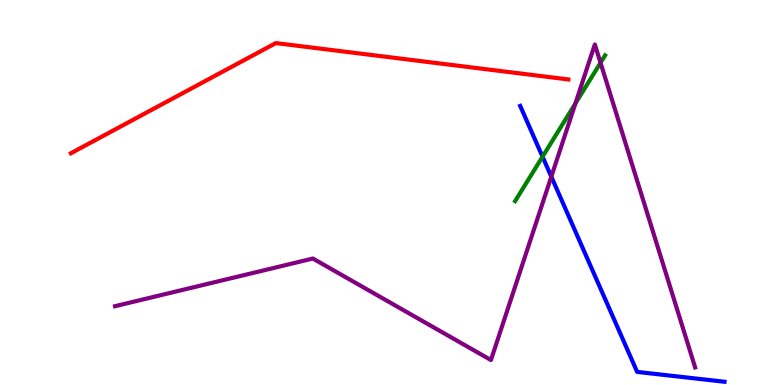[{'lines': ['blue', 'red'], 'intersections': []}, {'lines': ['green', 'red'], 'intersections': []}, {'lines': ['purple', 'red'], 'intersections': []}, {'lines': ['blue', 'green'], 'intersections': [{'x': 7.0, 'y': 5.93}]}, {'lines': ['blue', 'purple'], 'intersections': [{'x': 7.11, 'y': 5.41}]}, {'lines': ['green', 'purple'], 'intersections': [{'x': 7.42, 'y': 7.31}, {'x': 7.75, 'y': 8.37}]}]